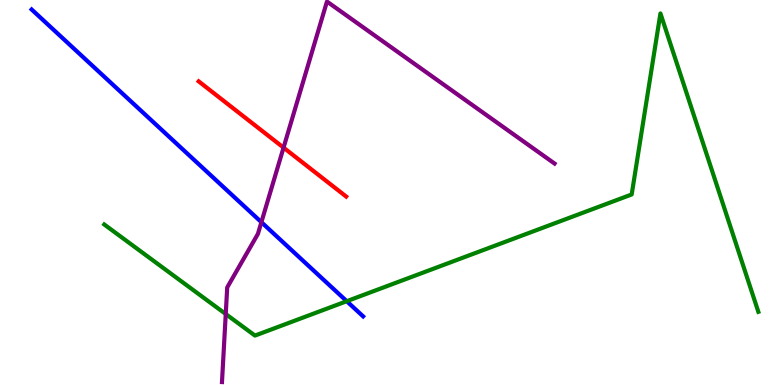[{'lines': ['blue', 'red'], 'intersections': []}, {'lines': ['green', 'red'], 'intersections': []}, {'lines': ['purple', 'red'], 'intersections': [{'x': 3.66, 'y': 6.17}]}, {'lines': ['blue', 'green'], 'intersections': [{'x': 4.47, 'y': 2.18}]}, {'lines': ['blue', 'purple'], 'intersections': [{'x': 3.37, 'y': 4.23}]}, {'lines': ['green', 'purple'], 'intersections': [{'x': 2.91, 'y': 1.84}]}]